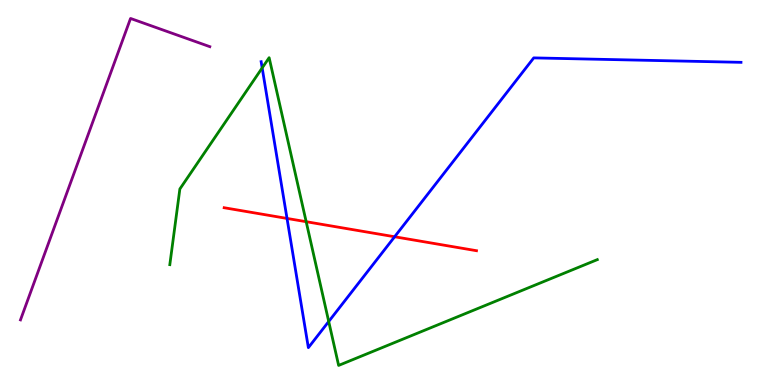[{'lines': ['blue', 'red'], 'intersections': [{'x': 3.7, 'y': 4.33}, {'x': 5.09, 'y': 3.85}]}, {'lines': ['green', 'red'], 'intersections': [{'x': 3.95, 'y': 4.24}]}, {'lines': ['purple', 'red'], 'intersections': []}, {'lines': ['blue', 'green'], 'intersections': [{'x': 3.38, 'y': 8.24}, {'x': 4.24, 'y': 1.65}]}, {'lines': ['blue', 'purple'], 'intersections': []}, {'lines': ['green', 'purple'], 'intersections': []}]